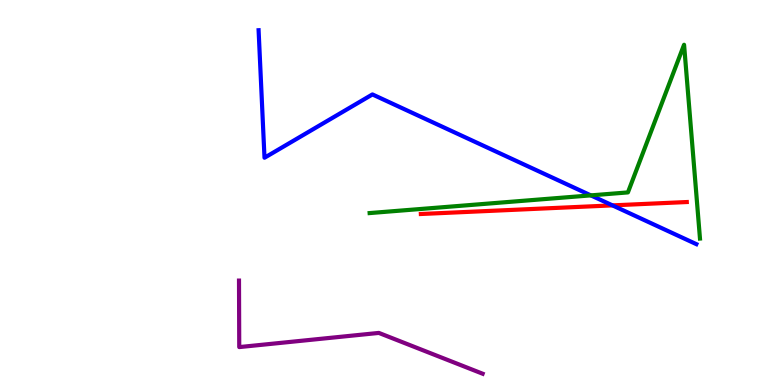[{'lines': ['blue', 'red'], 'intersections': [{'x': 7.9, 'y': 4.67}]}, {'lines': ['green', 'red'], 'intersections': []}, {'lines': ['purple', 'red'], 'intersections': []}, {'lines': ['blue', 'green'], 'intersections': [{'x': 7.62, 'y': 4.93}]}, {'lines': ['blue', 'purple'], 'intersections': []}, {'lines': ['green', 'purple'], 'intersections': []}]